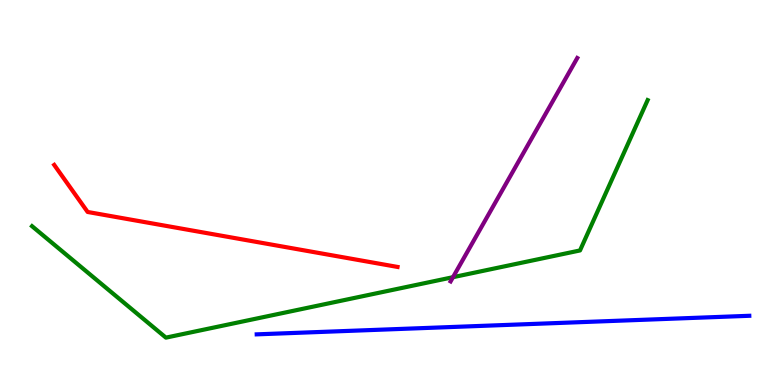[{'lines': ['blue', 'red'], 'intersections': []}, {'lines': ['green', 'red'], 'intersections': []}, {'lines': ['purple', 'red'], 'intersections': []}, {'lines': ['blue', 'green'], 'intersections': []}, {'lines': ['blue', 'purple'], 'intersections': []}, {'lines': ['green', 'purple'], 'intersections': [{'x': 5.85, 'y': 2.8}]}]